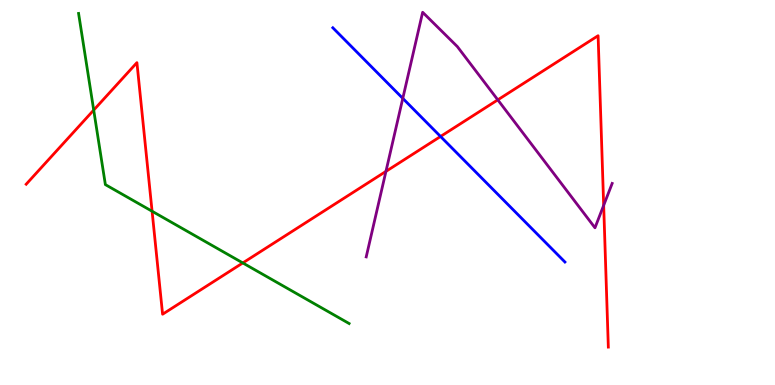[{'lines': ['blue', 'red'], 'intersections': [{'x': 5.68, 'y': 6.46}]}, {'lines': ['green', 'red'], 'intersections': [{'x': 1.21, 'y': 7.14}, {'x': 1.96, 'y': 4.51}, {'x': 3.13, 'y': 3.17}]}, {'lines': ['purple', 'red'], 'intersections': [{'x': 4.98, 'y': 5.55}, {'x': 6.42, 'y': 7.41}, {'x': 7.79, 'y': 4.67}]}, {'lines': ['blue', 'green'], 'intersections': []}, {'lines': ['blue', 'purple'], 'intersections': [{'x': 5.2, 'y': 7.44}]}, {'lines': ['green', 'purple'], 'intersections': []}]